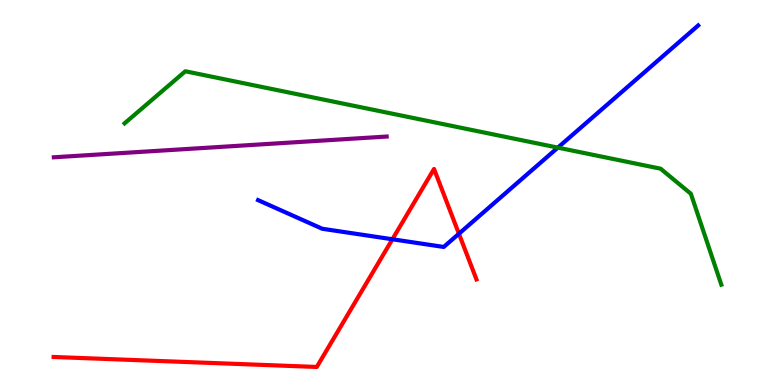[{'lines': ['blue', 'red'], 'intersections': [{'x': 5.06, 'y': 3.79}, {'x': 5.92, 'y': 3.93}]}, {'lines': ['green', 'red'], 'intersections': []}, {'lines': ['purple', 'red'], 'intersections': []}, {'lines': ['blue', 'green'], 'intersections': [{'x': 7.2, 'y': 6.17}]}, {'lines': ['blue', 'purple'], 'intersections': []}, {'lines': ['green', 'purple'], 'intersections': []}]